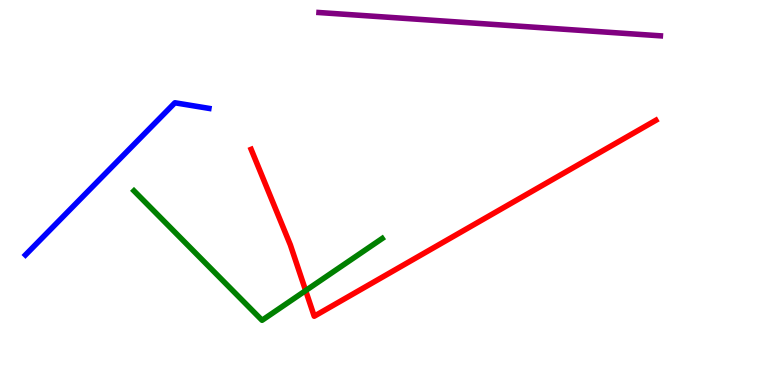[{'lines': ['blue', 'red'], 'intersections': []}, {'lines': ['green', 'red'], 'intersections': [{'x': 3.94, 'y': 2.45}]}, {'lines': ['purple', 'red'], 'intersections': []}, {'lines': ['blue', 'green'], 'intersections': []}, {'lines': ['blue', 'purple'], 'intersections': []}, {'lines': ['green', 'purple'], 'intersections': []}]